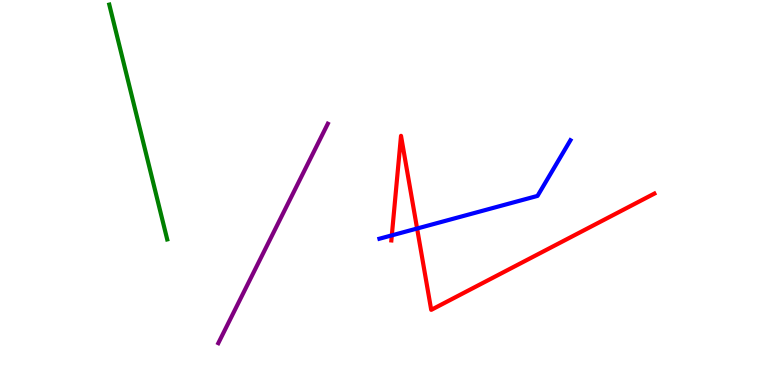[{'lines': ['blue', 'red'], 'intersections': [{'x': 5.06, 'y': 3.89}, {'x': 5.38, 'y': 4.06}]}, {'lines': ['green', 'red'], 'intersections': []}, {'lines': ['purple', 'red'], 'intersections': []}, {'lines': ['blue', 'green'], 'intersections': []}, {'lines': ['blue', 'purple'], 'intersections': []}, {'lines': ['green', 'purple'], 'intersections': []}]